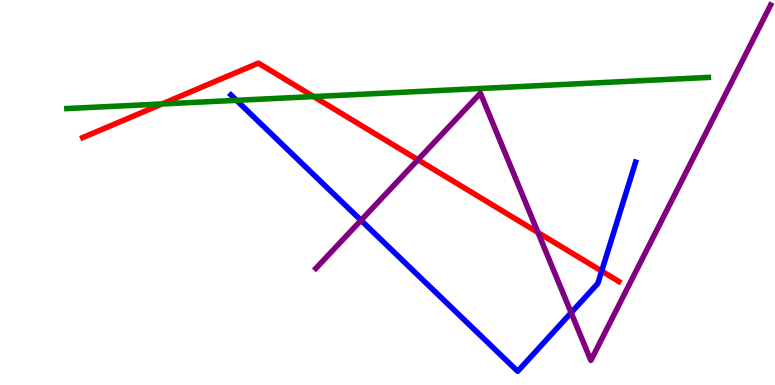[{'lines': ['blue', 'red'], 'intersections': [{'x': 7.76, 'y': 2.96}]}, {'lines': ['green', 'red'], 'intersections': [{'x': 2.09, 'y': 7.3}, {'x': 4.05, 'y': 7.49}]}, {'lines': ['purple', 'red'], 'intersections': [{'x': 5.39, 'y': 5.85}, {'x': 6.94, 'y': 3.96}]}, {'lines': ['blue', 'green'], 'intersections': [{'x': 3.05, 'y': 7.39}]}, {'lines': ['blue', 'purple'], 'intersections': [{'x': 4.66, 'y': 4.28}, {'x': 7.37, 'y': 1.88}]}, {'lines': ['green', 'purple'], 'intersections': []}]